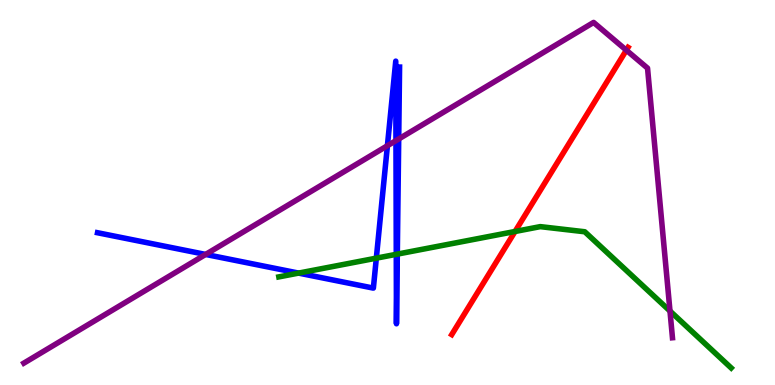[{'lines': ['blue', 'red'], 'intersections': []}, {'lines': ['green', 'red'], 'intersections': [{'x': 6.65, 'y': 3.99}]}, {'lines': ['purple', 'red'], 'intersections': [{'x': 8.08, 'y': 8.7}]}, {'lines': ['blue', 'green'], 'intersections': [{'x': 3.85, 'y': 2.91}, {'x': 4.86, 'y': 3.29}, {'x': 5.11, 'y': 3.39}, {'x': 5.13, 'y': 3.4}]}, {'lines': ['blue', 'purple'], 'intersections': [{'x': 2.65, 'y': 3.39}, {'x': 5.0, 'y': 6.21}, {'x': 5.11, 'y': 6.35}, {'x': 5.14, 'y': 6.39}]}, {'lines': ['green', 'purple'], 'intersections': [{'x': 8.64, 'y': 1.92}]}]